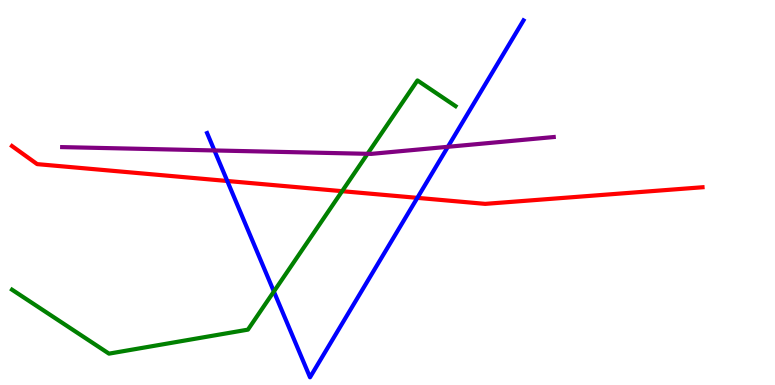[{'lines': ['blue', 'red'], 'intersections': [{'x': 2.93, 'y': 5.3}, {'x': 5.39, 'y': 4.86}]}, {'lines': ['green', 'red'], 'intersections': [{'x': 4.41, 'y': 5.03}]}, {'lines': ['purple', 'red'], 'intersections': []}, {'lines': ['blue', 'green'], 'intersections': [{'x': 3.53, 'y': 2.43}]}, {'lines': ['blue', 'purple'], 'intersections': [{'x': 2.77, 'y': 6.09}, {'x': 5.78, 'y': 6.19}]}, {'lines': ['green', 'purple'], 'intersections': [{'x': 4.74, 'y': 6.0}]}]